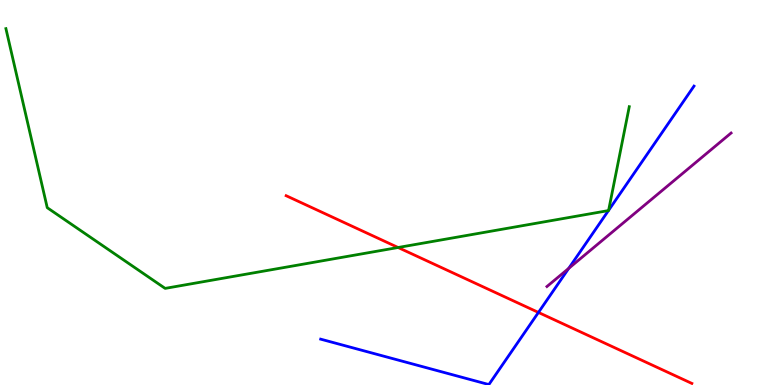[{'lines': ['blue', 'red'], 'intersections': [{'x': 6.95, 'y': 1.88}]}, {'lines': ['green', 'red'], 'intersections': [{'x': 5.14, 'y': 3.57}]}, {'lines': ['purple', 'red'], 'intersections': []}, {'lines': ['blue', 'green'], 'intersections': [{'x': 7.85, 'y': 4.53}, {'x': 7.85, 'y': 4.54}]}, {'lines': ['blue', 'purple'], 'intersections': [{'x': 7.34, 'y': 3.03}]}, {'lines': ['green', 'purple'], 'intersections': []}]